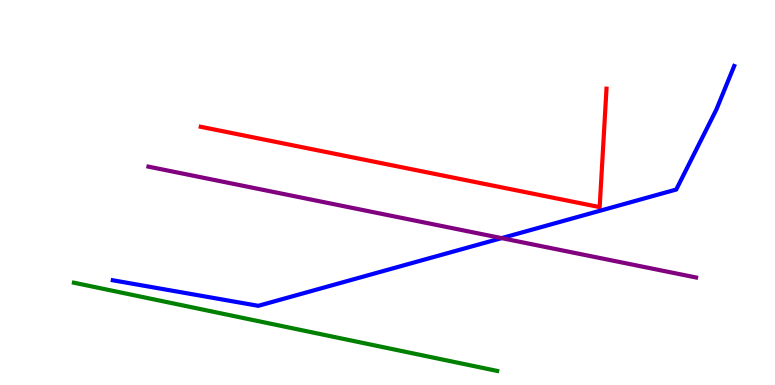[{'lines': ['blue', 'red'], 'intersections': []}, {'lines': ['green', 'red'], 'intersections': []}, {'lines': ['purple', 'red'], 'intersections': []}, {'lines': ['blue', 'green'], 'intersections': []}, {'lines': ['blue', 'purple'], 'intersections': [{'x': 6.47, 'y': 3.81}]}, {'lines': ['green', 'purple'], 'intersections': []}]